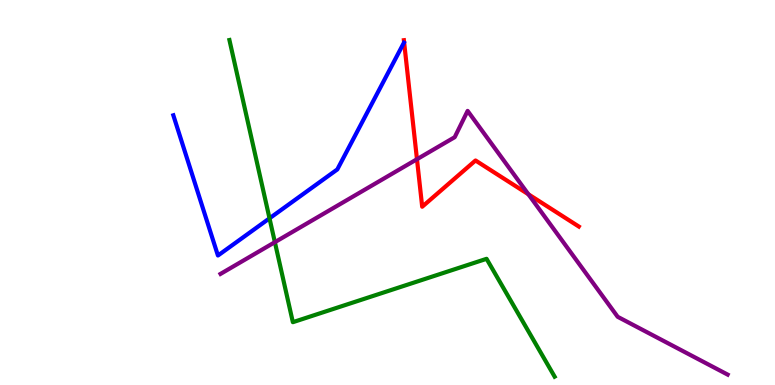[{'lines': ['blue', 'red'], 'intersections': []}, {'lines': ['green', 'red'], 'intersections': []}, {'lines': ['purple', 'red'], 'intersections': [{'x': 5.38, 'y': 5.86}, {'x': 6.82, 'y': 4.95}]}, {'lines': ['blue', 'green'], 'intersections': [{'x': 3.48, 'y': 4.33}]}, {'lines': ['blue', 'purple'], 'intersections': []}, {'lines': ['green', 'purple'], 'intersections': [{'x': 3.55, 'y': 3.71}]}]